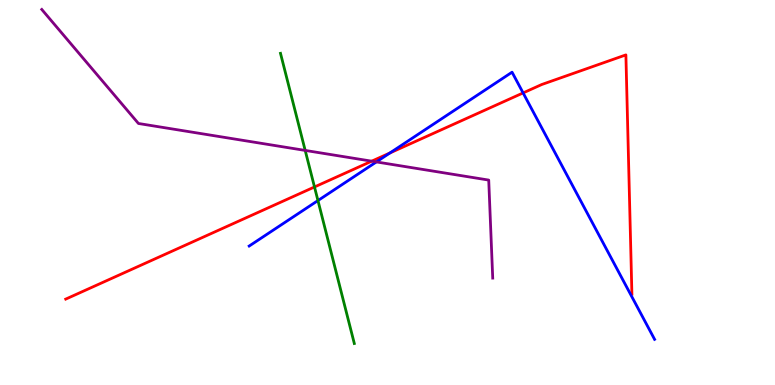[{'lines': ['blue', 'red'], 'intersections': [{'x': 5.03, 'y': 6.03}, {'x': 6.75, 'y': 7.59}]}, {'lines': ['green', 'red'], 'intersections': [{'x': 4.06, 'y': 5.14}]}, {'lines': ['purple', 'red'], 'intersections': [{'x': 4.8, 'y': 5.81}]}, {'lines': ['blue', 'green'], 'intersections': [{'x': 4.1, 'y': 4.79}]}, {'lines': ['blue', 'purple'], 'intersections': [{'x': 4.86, 'y': 5.79}]}, {'lines': ['green', 'purple'], 'intersections': [{'x': 3.94, 'y': 6.09}]}]